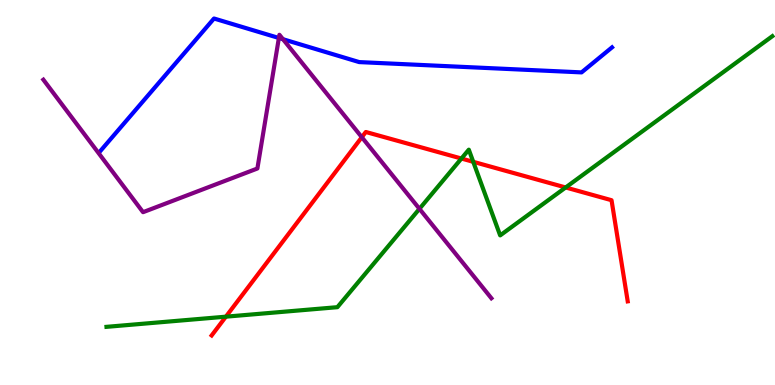[{'lines': ['blue', 'red'], 'intersections': []}, {'lines': ['green', 'red'], 'intersections': [{'x': 2.91, 'y': 1.77}, {'x': 5.95, 'y': 5.88}, {'x': 6.11, 'y': 5.8}, {'x': 7.3, 'y': 5.13}]}, {'lines': ['purple', 'red'], 'intersections': [{'x': 4.67, 'y': 6.44}]}, {'lines': ['blue', 'green'], 'intersections': []}, {'lines': ['blue', 'purple'], 'intersections': [{'x': 3.6, 'y': 9.01}, {'x': 3.65, 'y': 8.98}]}, {'lines': ['green', 'purple'], 'intersections': [{'x': 5.41, 'y': 4.58}]}]